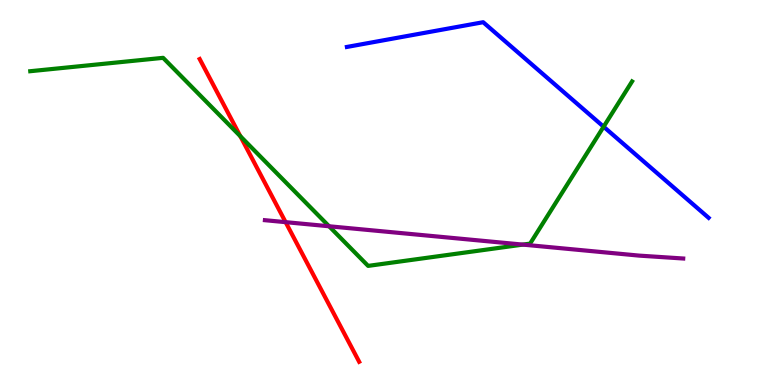[{'lines': ['blue', 'red'], 'intersections': []}, {'lines': ['green', 'red'], 'intersections': [{'x': 3.1, 'y': 6.46}]}, {'lines': ['purple', 'red'], 'intersections': [{'x': 3.69, 'y': 4.23}]}, {'lines': ['blue', 'green'], 'intersections': [{'x': 7.79, 'y': 6.71}]}, {'lines': ['blue', 'purple'], 'intersections': []}, {'lines': ['green', 'purple'], 'intersections': [{'x': 4.25, 'y': 4.12}, {'x': 6.75, 'y': 3.65}]}]